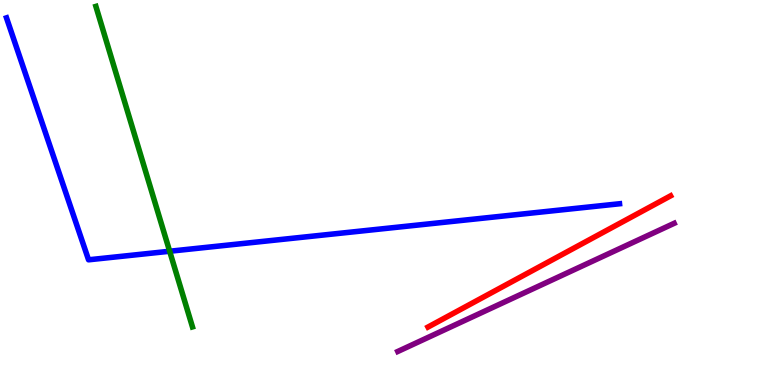[{'lines': ['blue', 'red'], 'intersections': []}, {'lines': ['green', 'red'], 'intersections': []}, {'lines': ['purple', 'red'], 'intersections': []}, {'lines': ['blue', 'green'], 'intersections': [{'x': 2.19, 'y': 3.47}]}, {'lines': ['blue', 'purple'], 'intersections': []}, {'lines': ['green', 'purple'], 'intersections': []}]